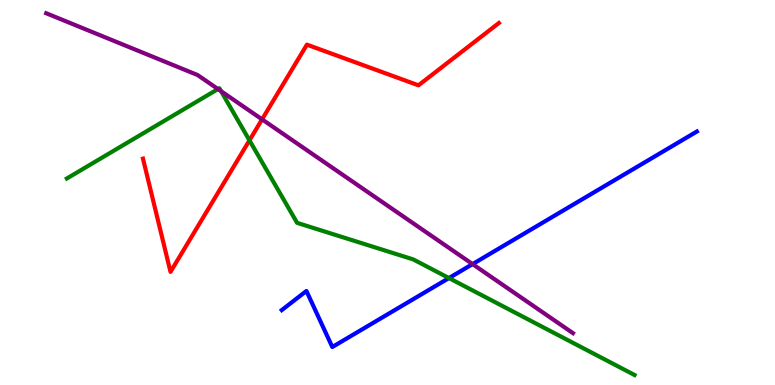[{'lines': ['blue', 'red'], 'intersections': []}, {'lines': ['green', 'red'], 'intersections': [{'x': 3.22, 'y': 6.35}]}, {'lines': ['purple', 'red'], 'intersections': [{'x': 3.38, 'y': 6.9}]}, {'lines': ['blue', 'green'], 'intersections': [{'x': 5.79, 'y': 2.78}]}, {'lines': ['blue', 'purple'], 'intersections': [{'x': 6.1, 'y': 3.14}]}, {'lines': ['green', 'purple'], 'intersections': [{'x': 2.81, 'y': 7.69}, {'x': 2.85, 'y': 7.63}]}]